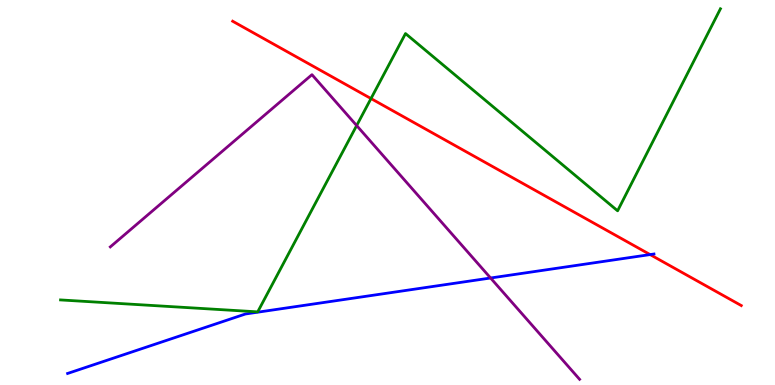[{'lines': ['blue', 'red'], 'intersections': [{'x': 8.39, 'y': 3.39}]}, {'lines': ['green', 'red'], 'intersections': [{'x': 4.79, 'y': 7.44}]}, {'lines': ['purple', 'red'], 'intersections': []}, {'lines': ['blue', 'green'], 'intersections': []}, {'lines': ['blue', 'purple'], 'intersections': [{'x': 6.33, 'y': 2.78}]}, {'lines': ['green', 'purple'], 'intersections': [{'x': 4.6, 'y': 6.74}]}]